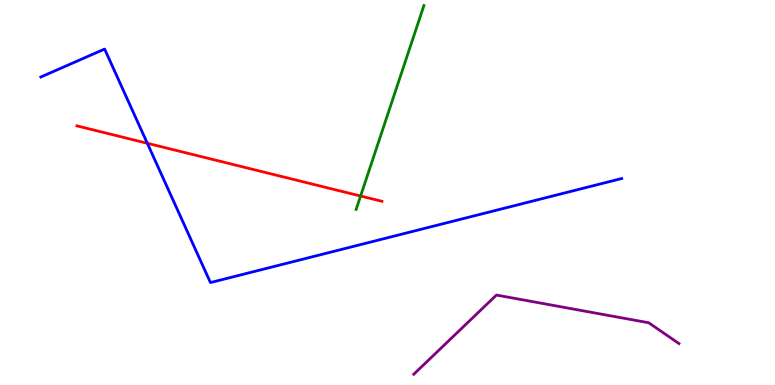[{'lines': ['blue', 'red'], 'intersections': [{'x': 1.9, 'y': 6.28}]}, {'lines': ['green', 'red'], 'intersections': [{'x': 4.65, 'y': 4.91}]}, {'lines': ['purple', 'red'], 'intersections': []}, {'lines': ['blue', 'green'], 'intersections': []}, {'lines': ['blue', 'purple'], 'intersections': []}, {'lines': ['green', 'purple'], 'intersections': []}]